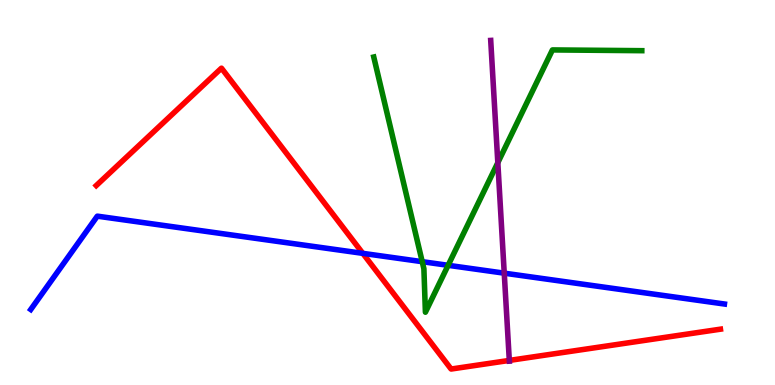[{'lines': ['blue', 'red'], 'intersections': [{'x': 4.68, 'y': 3.42}]}, {'lines': ['green', 'red'], 'intersections': []}, {'lines': ['purple', 'red'], 'intersections': [{'x': 6.57, 'y': 0.638}]}, {'lines': ['blue', 'green'], 'intersections': [{'x': 5.45, 'y': 3.2}, {'x': 5.78, 'y': 3.11}]}, {'lines': ['blue', 'purple'], 'intersections': [{'x': 6.51, 'y': 2.9}]}, {'lines': ['green', 'purple'], 'intersections': [{'x': 6.42, 'y': 5.77}]}]